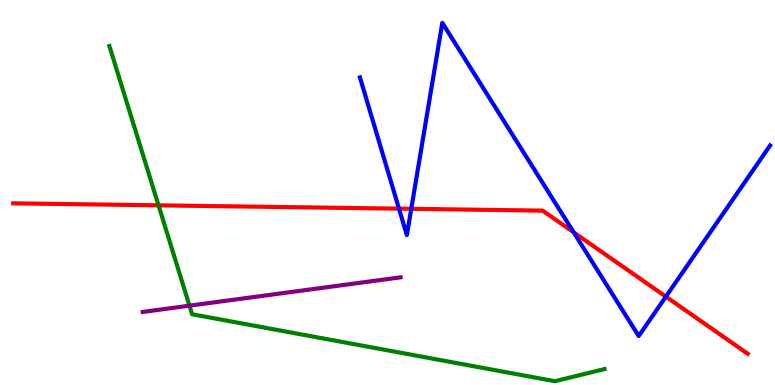[{'lines': ['blue', 'red'], 'intersections': [{'x': 5.15, 'y': 4.58}, {'x': 5.31, 'y': 4.58}, {'x': 7.4, 'y': 3.97}, {'x': 8.59, 'y': 2.29}]}, {'lines': ['green', 'red'], 'intersections': [{'x': 2.05, 'y': 4.67}]}, {'lines': ['purple', 'red'], 'intersections': []}, {'lines': ['blue', 'green'], 'intersections': []}, {'lines': ['blue', 'purple'], 'intersections': []}, {'lines': ['green', 'purple'], 'intersections': [{'x': 2.44, 'y': 2.06}]}]